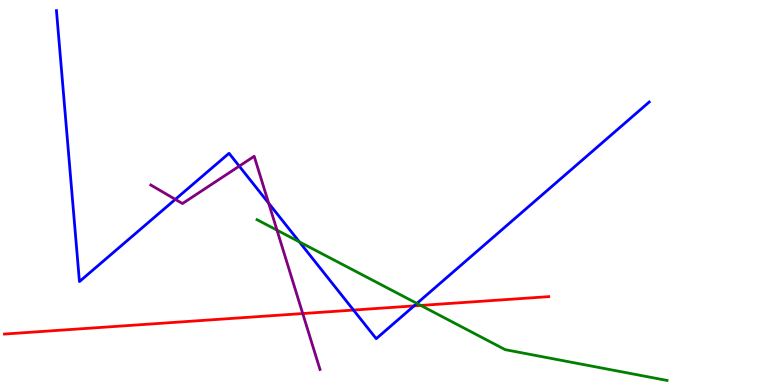[{'lines': ['blue', 'red'], 'intersections': [{'x': 4.56, 'y': 1.95}, {'x': 5.34, 'y': 2.05}]}, {'lines': ['green', 'red'], 'intersections': [{'x': 5.43, 'y': 2.07}]}, {'lines': ['purple', 'red'], 'intersections': [{'x': 3.91, 'y': 1.86}]}, {'lines': ['blue', 'green'], 'intersections': [{'x': 3.86, 'y': 3.72}, {'x': 5.38, 'y': 2.12}]}, {'lines': ['blue', 'purple'], 'intersections': [{'x': 2.26, 'y': 4.82}, {'x': 3.09, 'y': 5.68}, {'x': 3.47, 'y': 4.72}]}, {'lines': ['green', 'purple'], 'intersections': [{'x': 3.57, 'y': 4.02}]}]